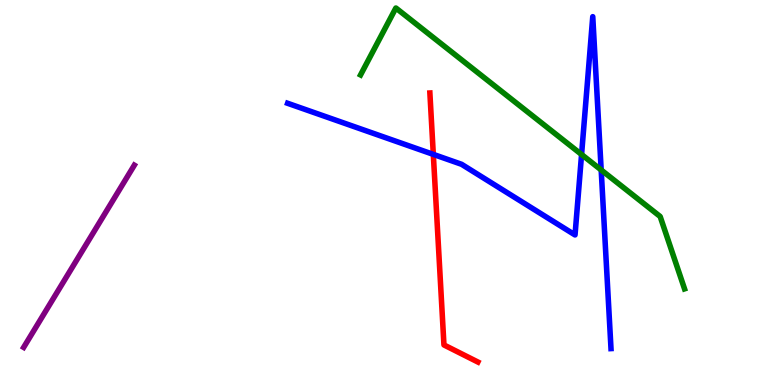[{'lines': ['blue', 'red'], 'intersections': [{'x': 5.59, 'y': 5.99}]}, {'lines': ['green', 'red'], 'intersections': []}, {'lines': ['purple', 'red'], 'intersections': []}, {'lines': ['blue', 'green'], 'intersections': [{'x': 7.5, 'y': 5.99}, {'x': 7.76, 'y': 5.59}]}, {'lines': ['blue', 'purple'], 'intersections': []}, {'lines': ['green', 'purple'], 'intersections': []}]